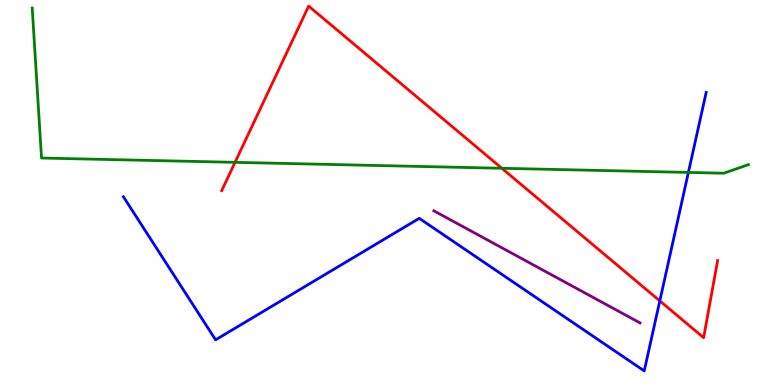[{'lines': ['blue', 'red'], 'intersections': [{'x': 8.51, 'y': 2.18}]}, {'lines': ['green', 'red'], 'intersections': [{'x': 3.03, 'y': 5.78}, {'x': 6.48, 'y': 5.63}]}, {'lines': ['purple', 'red'], 'intersections': []}, {'lines': ['blue', 'green'], 'intersections': [{'x': 8.88, 'y': 5.52}]}, {'lines': ['blue', 'purple'], 'intersections': []}, {'lines': ['green', 'purple'], 'intersections': []}]